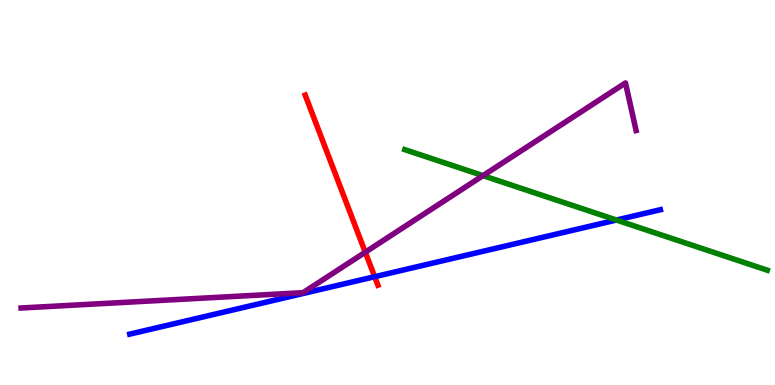[{'lines': ['blue', 'red'], 'intersections': [{'x': 4.83, 'y': 2.81}]}, {'lines': ['green', 'red'], 'intersections': []}, {'lines': ['purple', 'red'], 'intersections': [{'x': 4.71, 'y': 3.45}]}, {'lines': ['blue', 'green'], 'intersections': [{'x': 7.95, 'y': 4.29}]}, {'lines': ['blue', 'purple'], 'intersections': []}, {'lines': ['green', 'purple'], 'intersections': [{'x': 6.23, 'y': 5.44}]}]